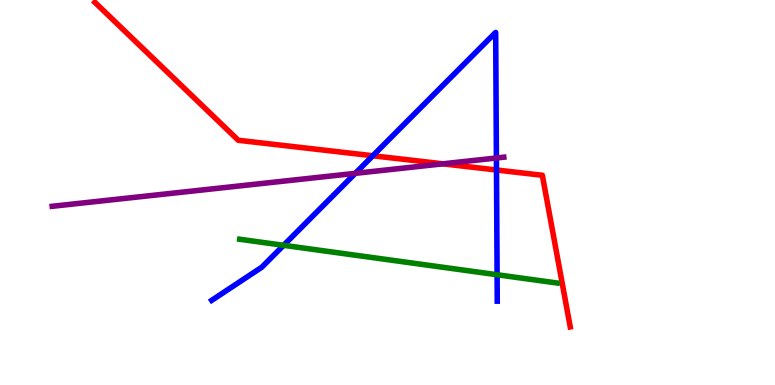[{'lines': ['blue', 'red'], 'intersections': [{'x': 4.81, 'y': 5.95}, {'x': 6.41, 'y': 5.58}]}, {'lines': ['green', 'red'], 'intersections': []}, {'lines': ['purple', 'red'], 'intersections': [{'x': 5.71, 'y': 5.74}]}, {'lines': ['blue', 'green'], 'intersections': [{'x': 3.66, 'y': 3.63}, {'x': 6.41, 'y': 2.86}]}, {'lines': ['blue', 'purple'], 'intersections': [{'x': 4.58, 'y': 5.5}, {'x': 6.41, 'y': 5.9}]}, {'lines': ['green', 'purple'], 'intersections': []}]